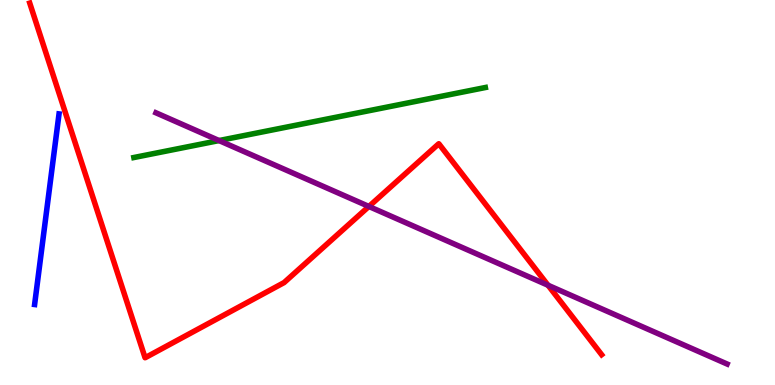[{'lines': ['blue', 'red'], 'intersections': []}, {'lines': ['green', 'red'], 'intersections': []}, {'lines': ['purple', 'red'], 'intersections': [{'x': 4.76, 'y': 4.64}, {'x': 7.07, 'y': 2.59}]}, {'lines': ['blue', 'green'], 'intersections': []}, {'lines': ['blue', 'purple'], 'intersections': []}, {'lines': ['green', 'purple'], 'intersections': [{'x': 2.83, 'y': 6.35}]}]